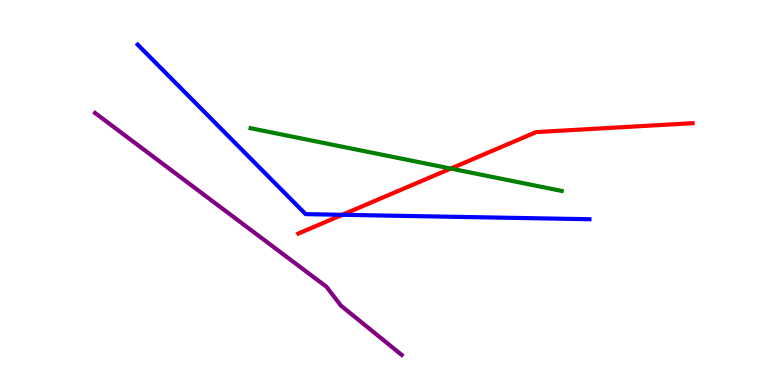[{'lines': ['blue', 'red'], 'intersections': [{'x': 4.42, 'y': 4.42}]}, {'lines': ['green', 'red'], 'intersections': [{'x': 5.82, 'y': 5.62}]}, {'lines': ['purple', 'red'], 'intersections': []}, {'lines': ['blue', 'green'], 'intersections': []}, {'lines': ['blue', 'purple'], 'intersections': []}, {'lines': ['green', 'purple'], 'intersections': []}]